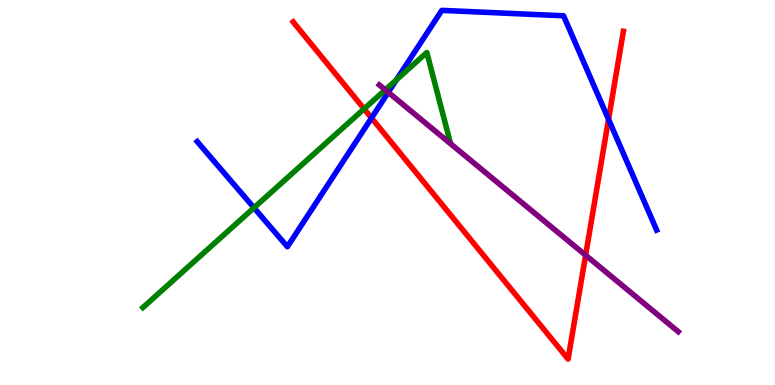[{'lines': ['blue', 'red'], 'intersections': [{'x': 4.79, 'y': 6.94}, {'x': 7.85, 'y': 6.9}]}, {'lines': ['green', 'red'], 'intersections': [{'x': 4.7, 'y': 7.17}]}, {'lines': ['purple', 'red'], 'intersections': [{'x': 7.56, 'y': 3.37}]}, {'lines': ['blue', 'green'], 'intersections': [{'x': 3.28, 'y': 4.6}, {'x': 5.12, 'y': 7.93}]}, {'lines': ['blue', 'purple'], 'intersections': [{'x': 5.01, 'y': 7.6}]}, {'lines': ['green', 'purple'], 'intersections': [{'x': 4.97, 'y': 7.67}]}]